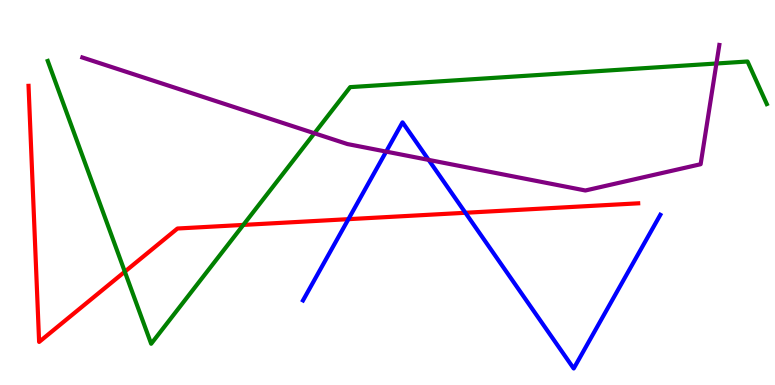[{'lines': ['blue', 'red'], 'intersections': [{'x': 4.5, 'y': 4.31}, {'x': 6.01, 'y': 4.47}]}, {'lines': ['green', 'red'], 'intersections': [{'x': 1.61, 'y': 2.94}, {'x': 3.14, 'y': 4.16}]}, {'lines': ['purple', 'red'], 'intersections': []}, {'lines': ['blue', 'green'], 'intersections': []}, {'lines': ['blue', 'purple'], 'intersections': [{'x': 4.98, 'y': 6.06}, {'x': 5.53, 'y': 5.85}]}, {'lines': ['green', 'purple'], 'intersections': [{'x': 4.06, 'y': 6.54}, {'x': 9.24, 'y': 8.35}]}]